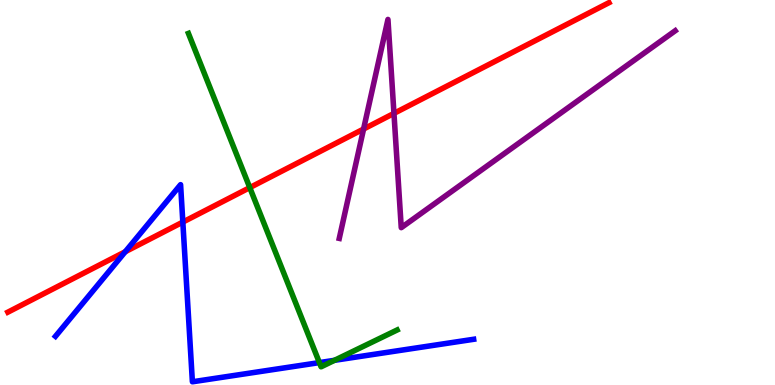[{'lines': ['blue', 'red'], 'intersections': [{'x': 1.62, 'y': 3.46}, {'x': 2.36, 'y': 4.23}]}, {'lines': ['green', 'red'], 'intersections': [{'x': 3.22, 'y': 5.13}]}, {'lines': ['purple', 'red'], 'intersections': [{'x': 4.69, 'y': 6.65}, {'x': 5.08, 'y': 7.05}]}, {'lines': ['blue', 'green'], 'intersections': [{'x': 4.12, 'y': 0.582}, {'x': 4.32, 'y': 0.641}]}, {'lines': ['blue', 'purple'], 'intersections': []}, {'lines': ['green', 'purple'], 'intersections': []}]